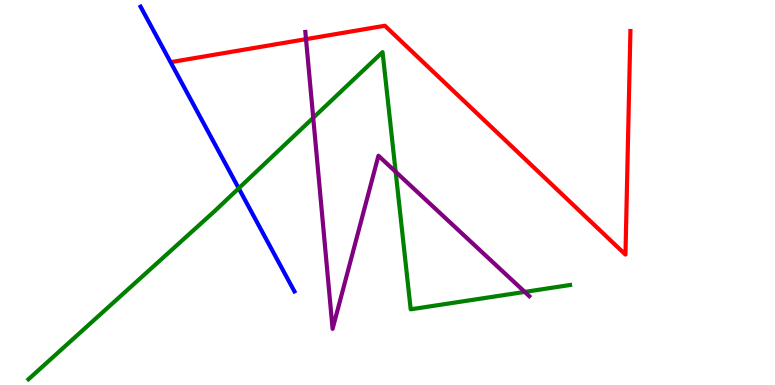[{'lines': ['blue', 'red'], 'intersections': []}, {'lines': ['green', 'red'], 'intersections': []}, {'lines': ['purple', 'red'], 'intersections': [{'x': 3.95, 'y': 8.98}]}, {'lines': ['blue', 'green'], 'intersections': [{'x': 3.08, 'y': 5.11}]}, {'lines': ['blue', 'purple'], 'intersections': []}, {'lines': ['green', 'purple'], 'intersections': [{'x': 4.04, 'y': 6.94}, {'x': 5.11, 'y': 5.54}, {'x': 6.77, 'y': 2.42}]}]